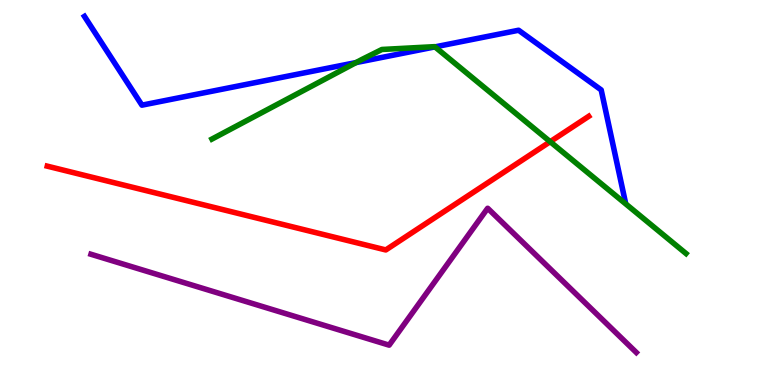[{'lines': ['blue', 'red'], 'intersections': []}, {'lines': ['green', 'red'], 'intersections': [{'x': 7.1, 'y': 6.32}]}, {'lines': ['purple', 'red'], 'intersections': []}, {'lines': ['blue', 'green'], 'intersections': [{'x': 4.59, 'y': 8.37}, {'x': 5.61, 'y': 8.78}]}, {'lines': ['blue', 'purple'], 'intersections': []}, {'lines': ['green', 'purple'], 'intersections': []}]